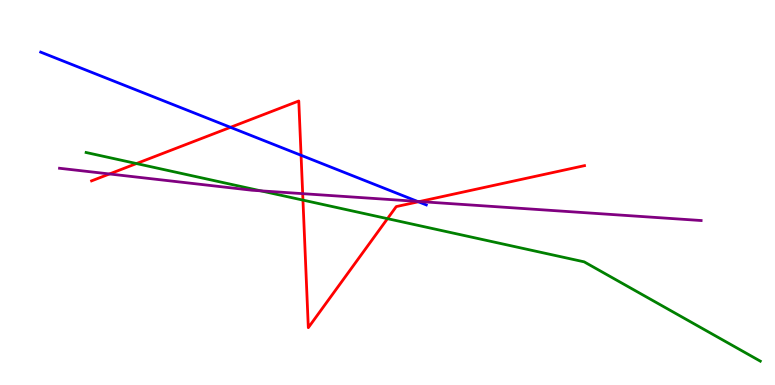[{'lines': ['blue', 'red'], 'intersections': [{'x': 2.97, 'y': 6.69}, {'x': 3.88, 'y': 5.97}, {'x': 5.4, 'y': 4.76}]}, {'lines': ['green', 'red'], 'intersections': [{'x': 1.76, 'y': 5.75}, {'x': 3.91, 'y': 4.8}, {'x': 5.0, 'y': 4.32}]}, {'lines': ['purple', 'red'], 'intersections': [{'x': 1.41, 'y': 5.48}, {'x': 3.91, 'y': 4.97}, {'x': 5.41, 'y': 4.77}]}, {'lines': ['blue', 'green'], 'intersections': []}, {'lines': ['blue', 'purple'], 'intersections': [{'x': 5.39, 'y': 4.77}]}, {'lines': ['green', 'purple'], 'intersections': [{'x': 3.36, 'y': 5.04}]}]